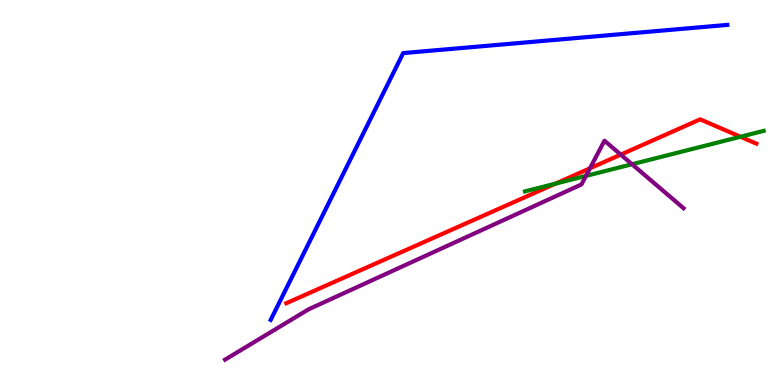[{'lines': ['blue', 'red'], 'intersections': []}, {'lines': ['green', 'red'], 'intersections': [{'x': 7.17, 'y': 5.23}, {'x': 9.55, 'y': 6.45}]}, {'lines': ['purple', 'red'], 'intersections': [{'x': 7.61, 'y': 5.63}, {'x': 8.01, 'y': 5.98}]}, {'lines': ['blue', 'green'], 'intersections': []}, {'lines': ['blue', 'purple'], 'intersections': []}, {'lines': ['green', 'purple'], 'intersections': [{'x': 7.56, 'y': 5.43}, {'x': 8.16, 'y': 5.73}]}]